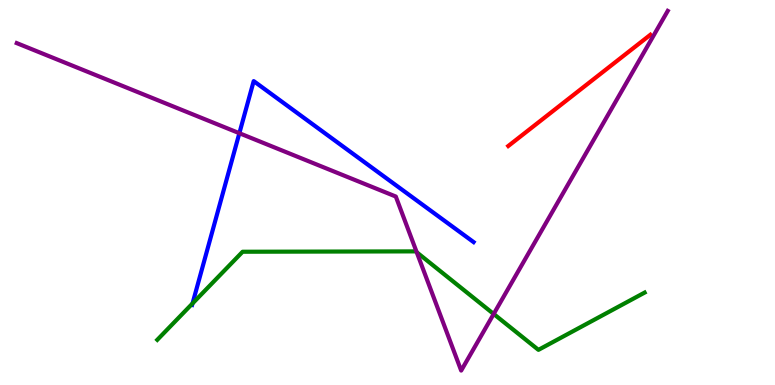[{'lines': ['blue', 'red'], 'intersections': []}, {'lines': ['green', 'red'], 'intersections': []}, {'lines': ['purple', 'red'], 'intersections': []}, {'lines': ['blue', 'green'], 'intersections': [{'x': 2.48, 'y': 2.12}]}, {'lines': ['blue', 'purple'], 'intersections': [{'x': 3.09, 'y': 6.54}]}, {'lines': ['green', 'purple'], 'intersections': [{'x': 5.38, 'y': 3.45}, {'x': 6.37, 'y': 1.84}]}]